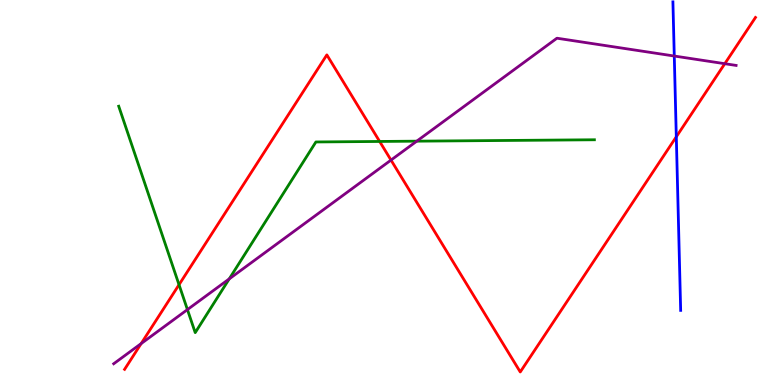[{'lines': ['blue', 'red'], 'intersections': [{'x': 8.73, 'y': 6.45}]}, {'lines': ['green', 'red'], 'intersections': [{'x': 2.31, 'y': 2.6}, {'x': 4.9, 'y': 6.33}]}, {'lines': ['purple', 'red'], 'intersections': [{'x': 1.82, 'y': 1.08}, {'x': 5.05, 'y': 5.84}, {'x': 9.35, 'y': 8.35}]}, {'lines': ['blue', 'green'], 'intersections': []}, {'lines': ['blue', 'purple'], 'intersections': [{'x': 8.7, 'y': 8.54}]}, {'lines': ['green', 'purple'], 'intersections': [{'x': 2.42, 'y': 1.96}, {'x': 2.96, 'y': 2.76}, {'x': 5.38, 'y': 6.33}]}]